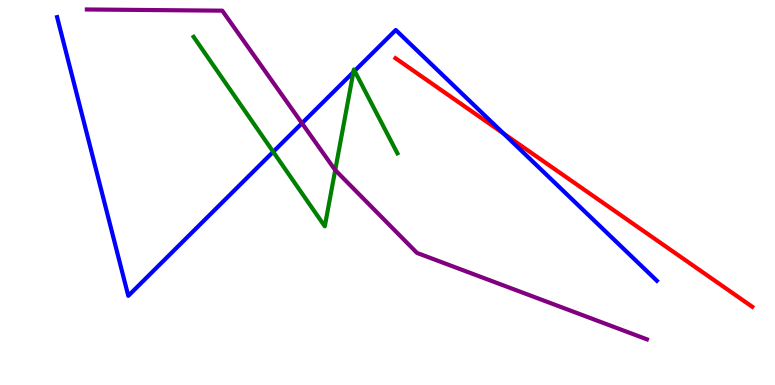[{'lines': ['blue', 'red'], 'intersections': [{'x': 6.5, 'y': 6.53}]}, {'lines': ['green', 'red'], 'intersections': []}, {'lines': ['purple', 'red'], 'intersections': []}, {'lines': ['blue', 'green'], 'intersections': [{'x': 3.53, 'y': 6.06}, {'x': 4.56, 'y': 8.13}, {'x': 4.58, 'y': 8.16}]}, {'lines': ['blue', 'purple'], 'intersections': [{'x': 3.9, 'y': 6.8}]}, {'lines': ['green', 'purple'], 'intersections': [{'x': 4.33, 'y': 5.58}]}]